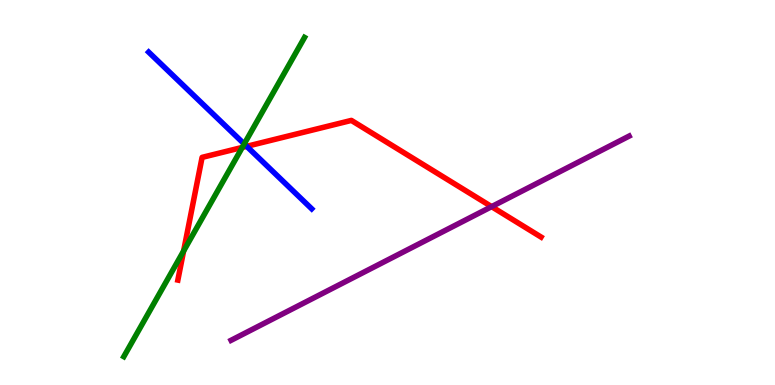[{'lines': ['blue', 'red'], 'intersections': [{'x': 3.18, 'y': 6.2}]}, {'lines': ['green', 'red'], 'intersections': [{'x': 2.37, 'y': 3.48}, {'x': 3.13, 'y': 6.17}]}, {'lines': ['purple', 'red'], 'intersections': [{'x': 6.34, 'y': 4.63}]}, {'lines': ['blue', 'green'], 'intersections': [{'x': 3.15, 'y': 6.26}]}, {'lines': ['blue', 'purple'], 'intersections': []}, {'lines': ['green', 'purple'], 'intersections': []}]